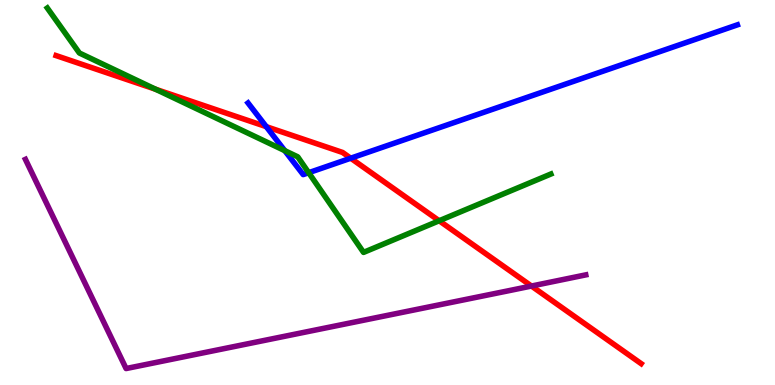[{'lines': ['blue', 'red'], 'intersections': [{'x': 3.44, 'y': 6.71}, {'x': 4.53, 'y': 5.89}]}, {'lines': ['green', 'red'], 'intersections': [{'x': 2.01, 'y': 7.68}, {'x': 5.67, 'y': 4.27}]}, {'lines': ['purple', 'red'], 'intersections': [{'x': 6.86, 'y': 2.57}]}, {'lines': ['blue', 'green'], 'intersections': [{'x': 3.67, 'y': 6.09}, {'x': 3.98, 'y': 5.51}]}, {'lines': ['blue', 'purple'], 'intersections': []}, {'lines': ['green', 'purple'], 'intersections': []}]